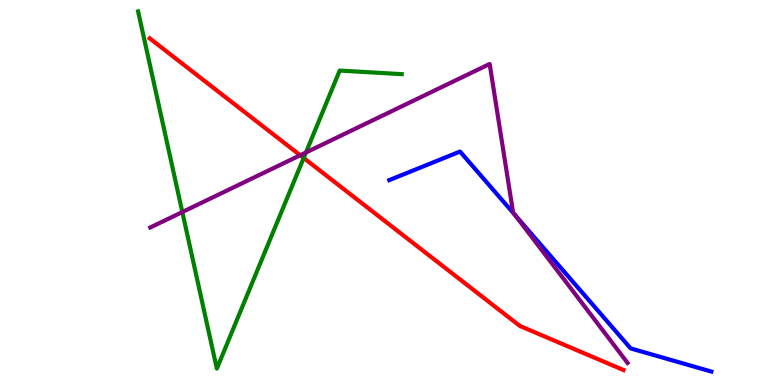[{'lines': ['blue', 'red'], 'intersections': []}, {'lines': ['green', 'red'], 'intersections': [{'x': 3.92, 'y': 5.9}]}, {'lines': ['purple', 'red'], 'intersections': [{'x': 3.87, 'y': 5.97}]}, {'lines': ['blue', 'green'], 'intersections': []}, {'lines': ['blue', 'purple'], 'intersections': [{'x': 6.65, 'y': 4.41}]}, {'lines': ['green', 'purple'], 'intersections': [{'x': 2.35, 'y': 4.49}, {'x': 3.95, 'y': 6.04}]}]